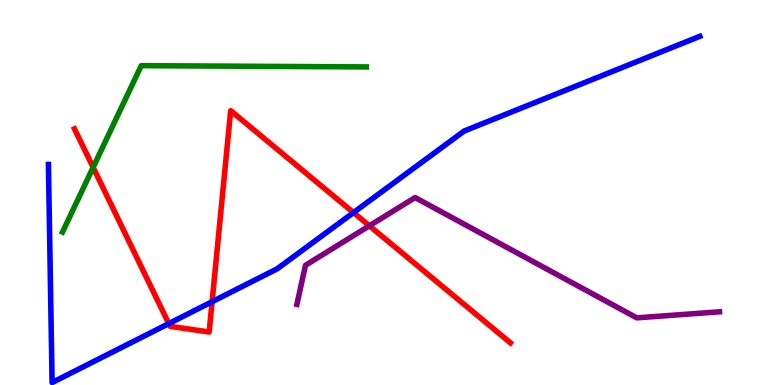[{'lines': ['blue', 'red'], 'intersections': [{'x': 2.18, 'y': 1.59}, {'x': 2.74, 'y': 2.16}, {'x': 4.56, 'y': 4.48}]}, {'lines': ['green', 'red'], 'intersections': [{'x': 1.2, 'y': 5.65}]}, {'lines': ['purple', 'red'], 'intersections': [{'x': 4.77, 'y': 4.14}]}, {'lines': ['blue', 'green'], 'intersections': []}, {'lines': ['blue', 'purple'], 'intersections': []}, {'lines': ['green', 'purple'], 'intersections': []}]